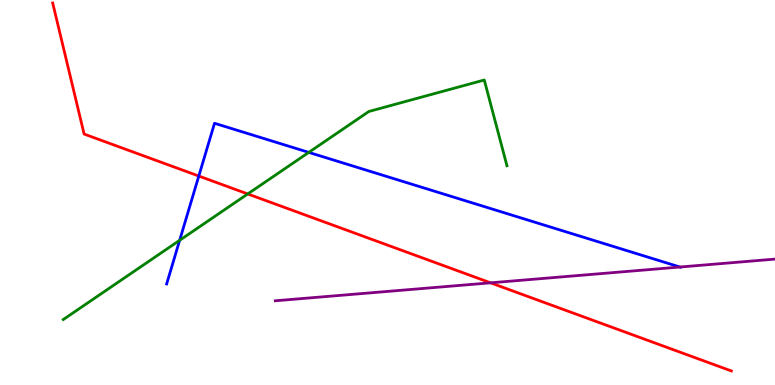[{'lines': ['blue', 'red'], 'intersections': [{'x': 2.57, 'y': 5.43}]}, {'lines': ['green', 'red'], 'intersections': [{'x': 3.2, 'y': 4.96}]}, {'lines': ['purple', 'red'], 'intersections': [{'x': 6.33, 'y': 2.65}]}, {'lines': ['blue', 'green'], 'intersections': [{'x': 2.32, 'y': 3.76}, {'x': 3.98, 'y': 6.04}]}, {'lines': ['blue', 'purple'], 'intersections': [{'x': 8.77, 'y': 3.06}]}, {'lines': ['green', 'purple'], 'intersections': []}]